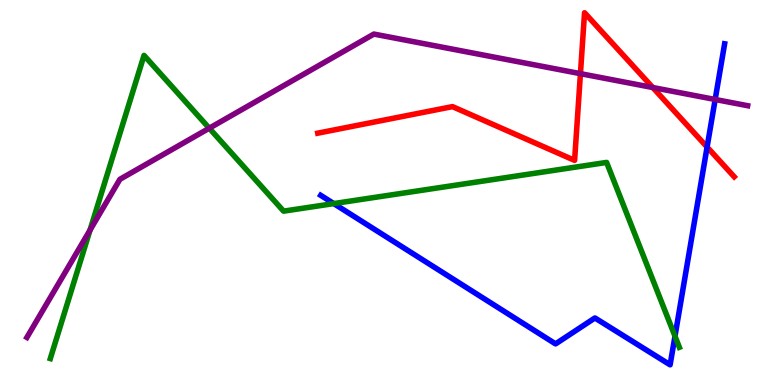[{'lines': ['blue', 'red'], 'intersections': [{'x': 9.12, 'y': 6.18}]}, {'lines': ['green', 'red'], 'intersections': []}, {'lines': ['purple', 'red'], 'intersections': [{'x': 7.49, 'y': 8.09}, {'x': 8.42, 'y': 7.73}]}, {'lines': ['blue', 'green'], 'intersections': [{'x': 4.31, 'y': 4.71}, {'x': 8.71, 'y': 1.27}]}, {'lines': ['blue', 'purple'], 'intersections': [{'x': 9.23, 'y': 7.42}]}, {'lines': ['green', 'purple'], 'intersections': [{'x': 1.16, 'y': 4.02}, {'x': 2.7, 'y': 6.67}]}]